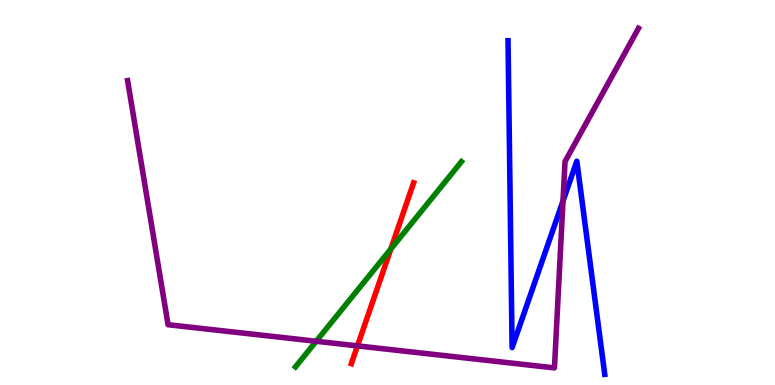[{'lines': ['blue', 'red'], 'intersections': []}, {'lines': ['green', 'red'], 'intersections': [{'x': 5.04, 'y': 3.53}]}, {'lines': ['purple', 'red'], 'intersections': [{'x': 4.61, 'y': 1.02}]}, {'lines': ['blue', 'green'], 'intersections': []}, {'lines': ['blue', 'purple'], 'intersections': [{'x': 7.26, 'y': 4.78}]}, {'lines': ['green', 'purple'], 'intersections': [{'x': 4.08, 'y': 1.14}]}]